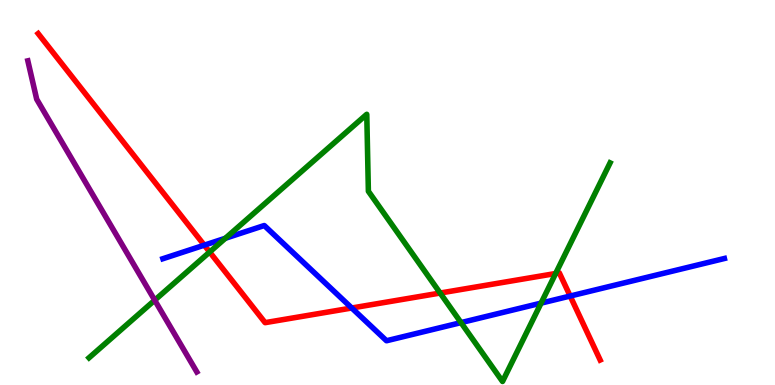[{'lines': ['blue', 'red'], 'intersections': [{'x': 2.64, 'y': 3.63}, {'x': 4.54, 'y': 2.0}, {'x': 7.36, 'y': 2.31}]}, {'lines': ['green', 'red'], 'intersections': [{'x': 2.71, 'y': 3.45}, {'x': 5.68, 'y': 2.39}, {'x': 7.17, 'y': 2.9}]}, {'lines': ['purple', 'red'], 'intersections': []}, {'lines': ['blue', 'green'], 'intersections': [{'x': 2.91, 'y': 3.81}, {'x': 5.95, 'y': 1.62}, {'x': 6.98, 'y': 2.13}]}, {'lines': ['blue', 'purple'], 'intersections': []}, {'lines': ['green', 'purple'], 'intersections': [{'x': 2.0, 'y': 2.2}]}]